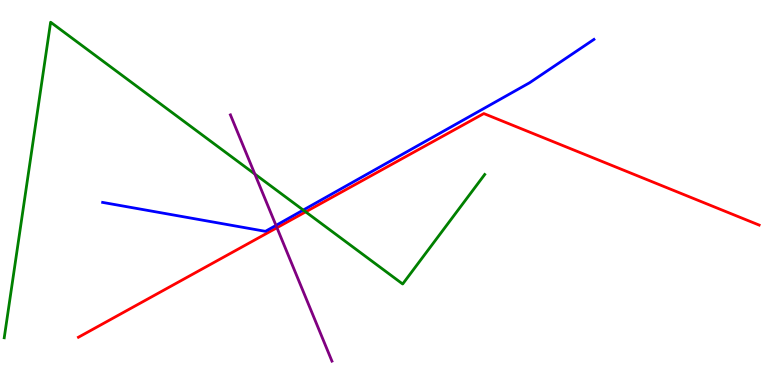[{'lines': ['blue', 'red'], 'intersections': []}, {'lines': ['green', 'red'], 'intersections': [{'x': 3.94, 'y': 4.5}]}, {'lines': ['purple', 'red'], 'intersections': [{'x': 3.57, 'y': 4.09}]}, {'lines': ['blue', 'green'], 'intersections': [{'x': 3.91, 'y': 4.54}]}, {'lines': ['blue', 'purple'], 'intersections': [{'x': 3.56, 'y': 4.15}]}, {'lines': ['green', 'purple'], 'intersections': [{'x': 3.29, 'y': 5.48}]}]